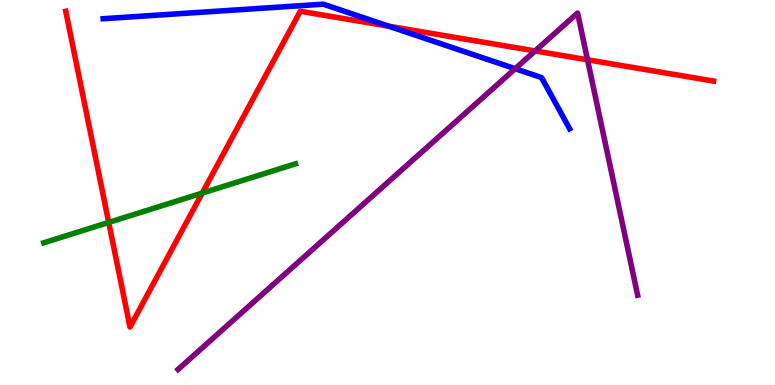[{'lines': ['blue', 'red'], 'intersections': [{'x': 5.02, 'y': 9.32}]}, {'lines': ['green', 'red'], 'intersections': [{'x': 1.4, 'y': 4.22}, {'x': 2.61, 'y': 4.98}]}, {'lines': ['purple', 'red'], 'intersections': [{'x': 6.9, 'y': 8.68}, {'x': 7.58, 'y': 8.45}]}, {'lines': ['blue', 'green'], 'intersections': []}, {'lines': ['blue', 'purple'], 'intersections': [{'x': 6.65, 'y': 8.22}]}, {'lines': ['green', 'purple'], 'intersections': []}]